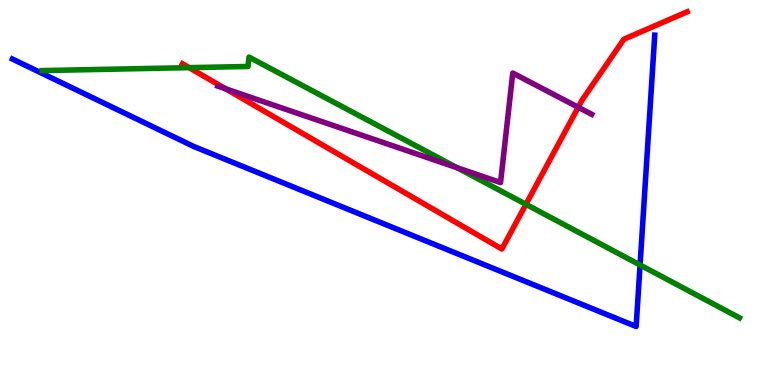[{'lines': ['blue', 'red'], 'intersections': []}, {'lines': ['green', 'red'], 'intersections': [{'x': 2.44, 'y': 8.24}, {'x': 6.79, 'y': 4.69}]}, {'lines': ['purple', 'red'], 'intersections': [{'x': 2.91, 'y': 7.69}, {'x': 7.46, 'y': 7.21}]}, {'lines': ['blue', 'green'], 'intersections': [{'x': 8.26, 'y': 3.12}]}, {'lines': ['blue', 'purple'], 'intersections': []}, {'lines': ['green', 'purple'], 'intersections': [{'x': 5.9, 'y': 5.64}]}]